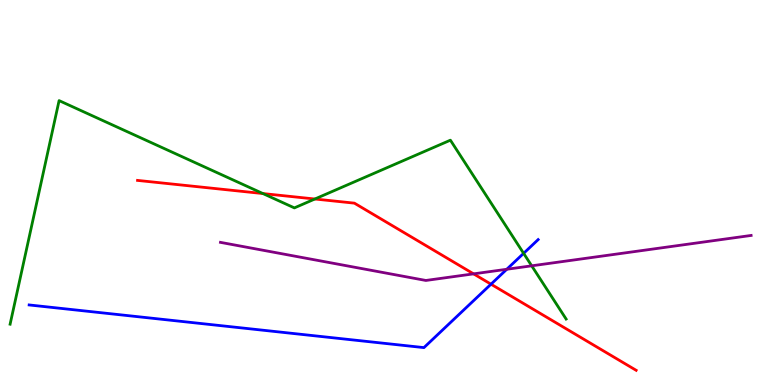[{'lines': ['blue', 'red'], 'intersections': [{'x': 6.34, 'y': 2.62}]}, {'lines': ['green', 'red'], 'intersections': [{'x': 3.39, 'y': 4.97}, {'x': 4.06, 'y': 4.83}]}, {'lines': ['purple', 'red'], 'intersections': [{'x': 6.11, 'y': 2.89}]}, {'lines': ['blue', 'green'], 'intersections': [{'x': 6.76, 'y': 3.42}]}, {'lines': ['blue', 'purple'], 'intersections': [{'x': 6.54, 'y': 3.01}]}, {'lines': ['green', 'purple'], 'intersections': [{'x': 6.86, 'y': 3.1}]}]